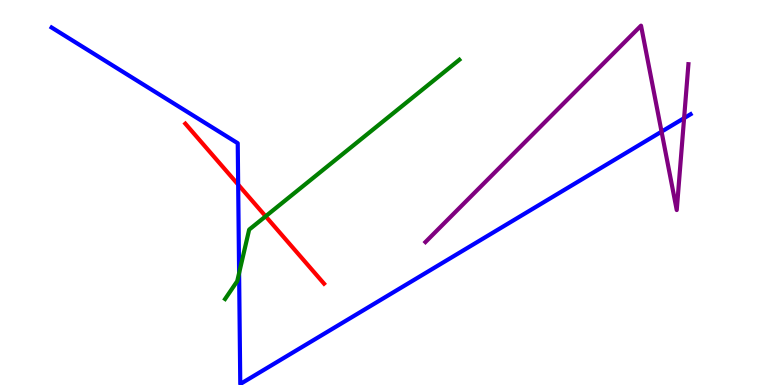[{'lines': ['blue', 'red'], 'intersections': [{'x': 3.07, 'y': 5.21}]}, {'lines': ['green', 'red'], 'intersections': [{'x': 3.43, 'y': 4.38}]}, {'lines': ['purple', 'red'], 'intersections': []}, {'lines': ['blue', 'green'], 'intersections': [{'x': 3.09, 'y': 2.91}]}, {'lines': ['blue', 'purple'], 'intersections': [{'x': 8.54, 'y': 6.58}, {'x': 8.83, 'y': 6.93}]}, {'lines': ['green', 'purple'], 'intersections': []}]